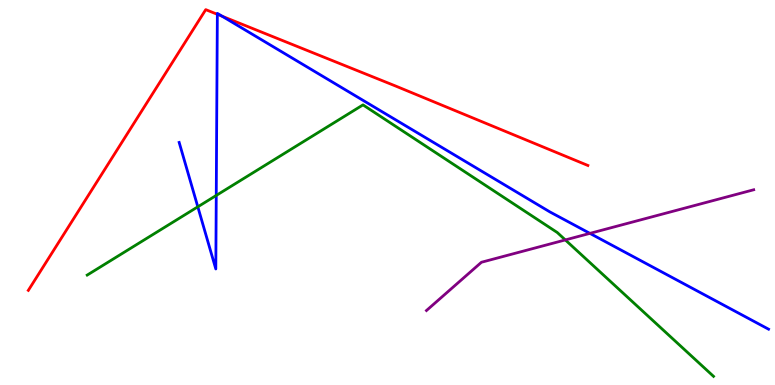[{'lines': ['blue', 'red'], 'intersections': [{'x': 2.8, 'y': 9.63}, {'x': 2.87, 'y': 9.58}]}, {'lines': ['green', 'red'], 'intersections': []}, {'lines': ['purple', 'red'], 'intersections': []}, {'lines': ['blue', 'green'], 'intersections': [{'x': 2.55, 'y': 4.63}, {'x': 2.79, 'y': 4.92}]}, {'lines': ['blue', 'purple'], 'intersections': [{'x': 7.61, 'y': 3.94}]}, {'lines': ['green', 'purple'], 'intersections': [{'x': 7.29, 'y': 3.77}]}]